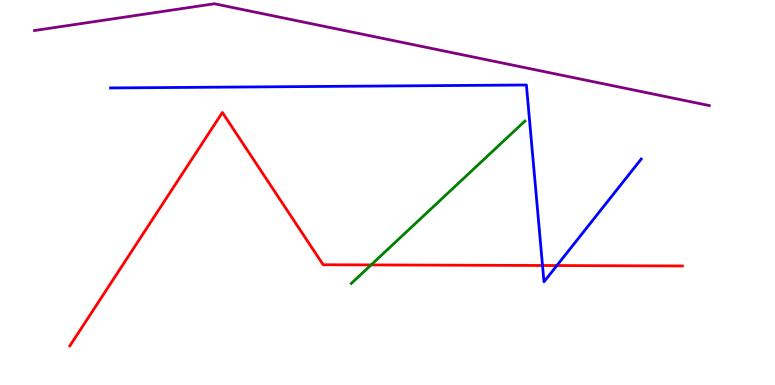[{'lines': ['blue', 'red'], 'intersections': [{'x': 7.0, 'y': 3.1}, {'x': 7.19, 'y': 3.1}]}, {'lines': ['green', 'red'], 'intersections': [{'x': 4.79, 'y': 3.12}]}, {'lines': ['purple', 'red'], 'intersections': []}, {'lines': ['blue', 'green'], 'intersections': []}, {'lines': ['blue', 'purple'], 'intersections': []}, {'lines': ['green', 'purple'], 'intersections': []}]